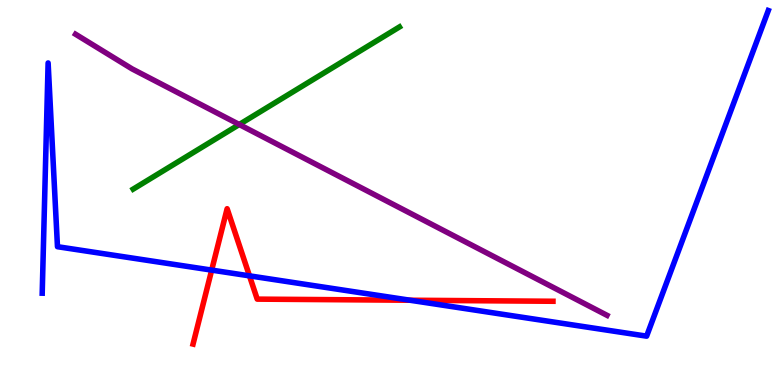[{'lines': ['blue', 'red'], 'intersections': [{'x': 2.73, 'y': 2.98}, {'x': 3.22, 'y': 2.83}, {'x': 5.29, 'y': 2.2}]}, {'lines': ['green', 'red'], 'intersections': []}, {'lines': ['purple', 'red'], 'intersections': []}, {'lines': ['blue', 'green'], 'intersections': []}, {'lines': ['blue', 'purple'], 'intersections': []}, {'lines': ['green', 'purple'], 'intersections': [{'x': 3.09, 'y': 6.77}]}]